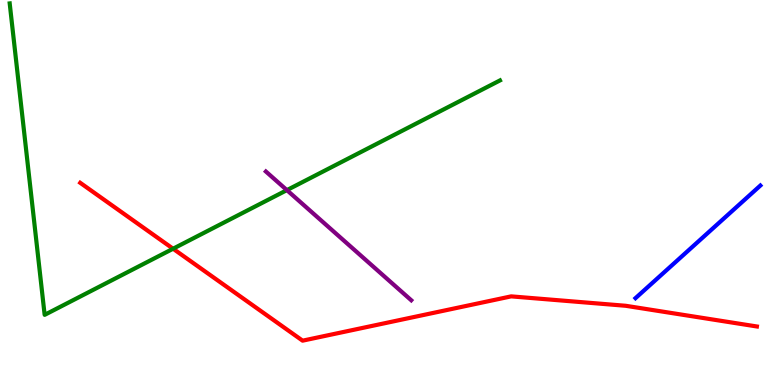[{'lines': ['blue', 'red'], 'intersections': []}, {'lines': ['green', 'red'], 'intersections': [{'x': 2.23, 'y': 3.54}]}, {'lines': ['purple', 'red'], 'intersections': []}, {'lines': ['blue', 'green'], 'intersections': []}, {'lines': ['blue', 'purple'], 'intersections': []}, {'lines': ['green', 'purple'], 'intersections': [{'x': 3.7, 'y': 5.06}]}]